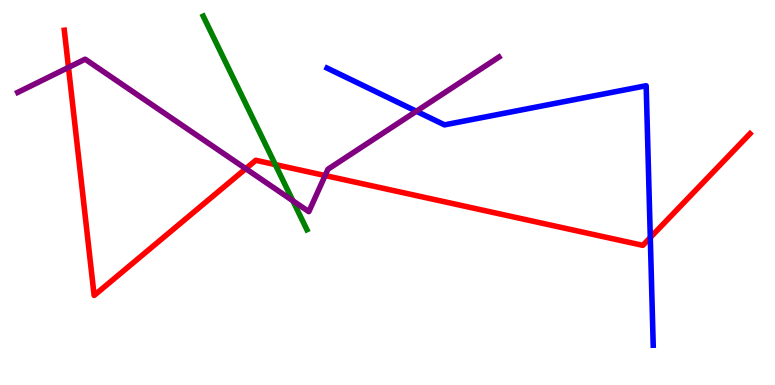[{'lines': ['blue', 'red'], 'intersections': [{'x': 8.39, 'y': 3.83}]}, {'lines': ['green', 'red'], 'intersections': [{'x': 3.55, 'y': 5.72}]}, {'lines': ['purple', 'red'], 'intersections': [{'x': 0.884, 'y': 8.25}, {'x': 3.17, 'y': 5.62}, {'x': 4.2, 'y': 5.44}]}, {'lines': ['blue', 'green'], 'intersections': []}, {'lines': ['blue', 'purple'], 'intersections': [{'x': 5.37, 'y': 7.11}]}, {'lines': ['green', 'purple'], 'intersections': [{'x': 3.78, 'y': 4.79}]}]